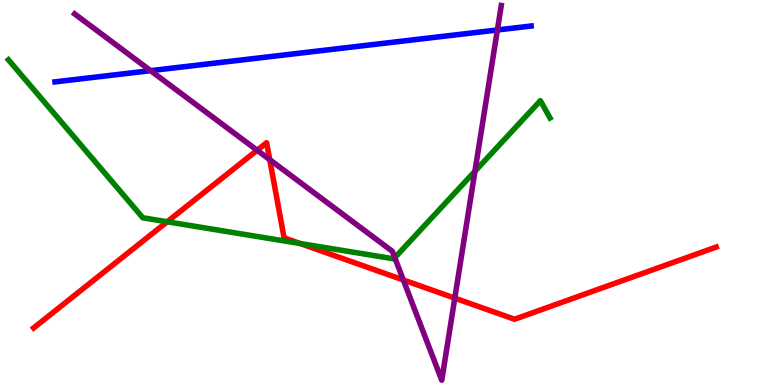[{'lines': ['blue', 'red'], 'intersections': []}, {'lines': ['green', 'red'], 'intersections': [{'x': 2.16, 'y': 4.24}, {'x': 3.87, 'y': 3.67}]}, {'lines': ['purple', 'red'], 'intersections': [{'x': 3.32, 'y': 6.1}, {'x': 3.48, 'y': 5.85}, {'x': 5.2, 'y': 2.73}, {'x': 5.87, 'y': 2.26}]}, {'lines': ['blue', 'green'], 'intersections': []}, {'lines': ['blue', 'purple'], 'intersections': [{'x': 1.94, 'y': 8.16}, {'x': 6.42, 'y': 9.22}]}, {'lines': ['green', 'purple'], 'intersections': [{'x': 5.09, 'y': 3.31}, {'x': 6.13, 'y': 5.55}]}]